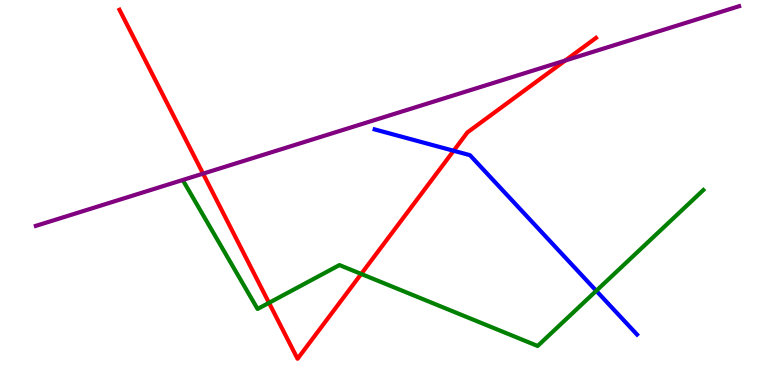[{'lines': ['blue', 'red'], 'intersections': [{'x': 5.85, 'y': 6.08}]}, {'lines': ['green', 'red'], 'intersections': [{'x': 3.47, 'y': 2.13}, {'x': 4.66, 'y': 2.88}]}, {'lines': ['purple', 'red'], 'intersections': [{'x': 2.62, 'y': 5.49}, {'x': 7.29, 'y': 8.43}]}, {'lines': ['blue', 'green'], 'intersections': [{'x': 7.69, 'y': 2.45}]}, {'lines': ['blue', 'purple'], 'intersections': []}, {'lines': ['green', 'purple'], 'intersections': []}]